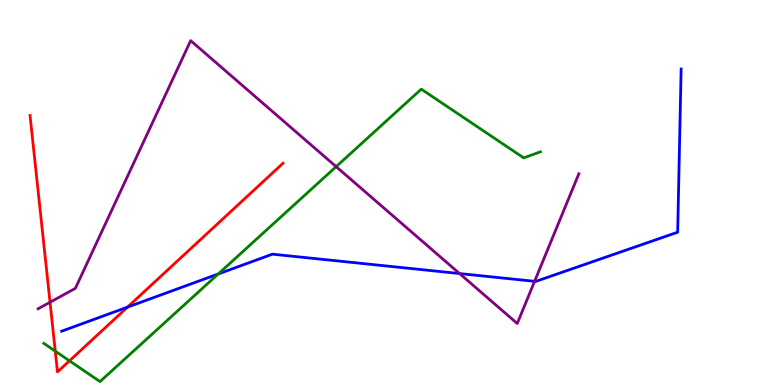[{'lines': ['blue', 'red'], 'intersections': [{'x': 1.65, 'y': 2.02}]}, {'lines': ['green', 'red'], 'intersections': [{'x': 0.713, 'y': 0.879}, {'x': 0.897, 'y': 0.628}]}, {'lines': ['purple', 'red'], 'intersections': [{'x': 0.646, 'y': 2.15}]}, {'lines': ['blue', 'green'], 'intersections': [{'x': 2.82, 'y': 2.88}]}, {'lines': ['blue', 'purple'], 'intersections': [{'x': 5.93, 'y': 2.89}, {'x': 6.9, 'y': 2.69}]}, {'lines': ['green', 'purple'], 'intersections': [{'x': 4.34, 'y': 5.67}]}]